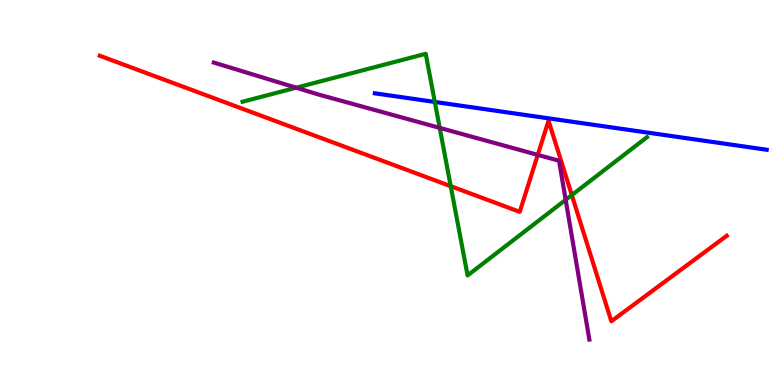[{'lines': ['blue', 'red'], 'intersections': []}, {'lines': ['green', 'red'], 'intersections': [{'x': 5.82, 'y': 5.16}, {'x': 7.38, 'y': 4.93}]}, {'lines': ['purple', 'red'], 'intersections': [{'x': 6.94, 'y': 5.98}]}, {'lines': ['blue', 'green'], 'intersections': [{'x': 5.61, 'y': 7.35}]}, {'lines': ['blue', 'purple'], 'intersections': []}, {'lines': ['green', 'purple'], 'intersections': [{'x': 3.82, 'y': 7.72}, {'x': 5.67, 'y': 6.68}, {'x': 7.3, 'y': 4.81}]}]